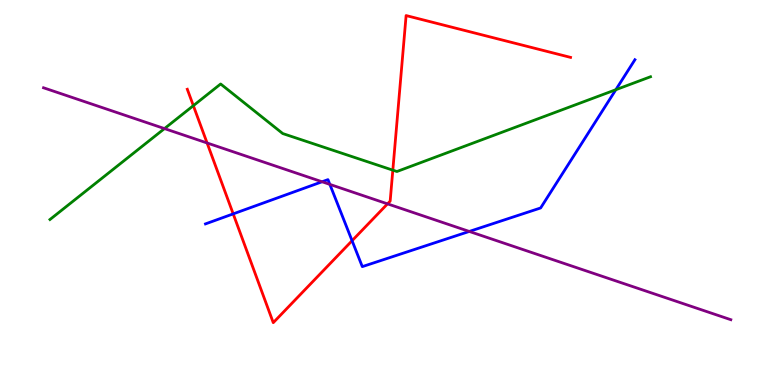[{'lines': ['blue', 'red'], 'intersections': [{'x': 3.01, 'y': 4.44}, {'x': 4.54, 'y': 3.75}]}, {'lines': ['green', 'red'], 'intersections': [{'x': 2.49, 'y': 7.26}, {'x': 5.07, 'y': 5.58}]}, {'lines': ['purple', 'red'], 'intersections': [{'x': 2.67, 'y': 6.29}, {'x': 5.0, 'y': 4.71}]}, {'lines': ['blue', 'green'], 'intersections': [{'x': 7.95, 'y': 7.67}]}, {'lines': ['blue', 'purple'], 'intersections': [{'x': 4.16, 'y': 5.28}, {'x': 4.26, 'y': 5.21}, {'x': 6.06, 'y': 3.99}]}, {'lines': ['green', 'purple'], 'intersections': [{'x': 2.12, 'y': 6.66}]}]